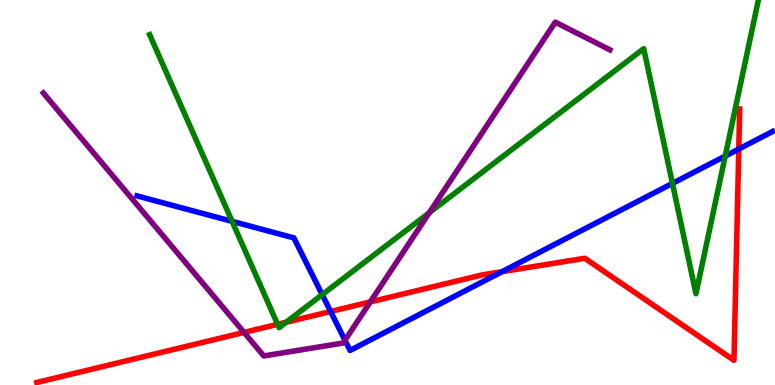[{'lines': ['blue', 'red'], 'intersections': [{'x': 4.27, 'y': 1.91}, {'x': 6.48, 'y': 2.94}, {'x': 9.53, 'y': 6.13}]}, {'lines': ['green', 'red'], 'intersections': [{'x': 3.58, 'y': 1.58}, {'x': 3.69, 'y': 1.63}]}, {'lines': ['purple', 'red'], 'intersections': [{'x': 3.15, 'y': 1.37}, {'x': 4.78, 'y': 2.16}]}, {'lines': ['blue', 'green'], 'intersections': [{'x': 3.0, 'y': 4.25}, {'x': 4.16, 'y': 2.35}, {'x': 8.68, 'y': 5.24}, {'x': 9.36, 'y': 5.95}]}, {'lines': ['blue', 'purple'], 'intersections': [{'x': 4.45, 'y': 1.16}]}, {'lines': ['green', 'purple'], 'intersections': [{'x': 5.54, 'y': 4.48}]}]